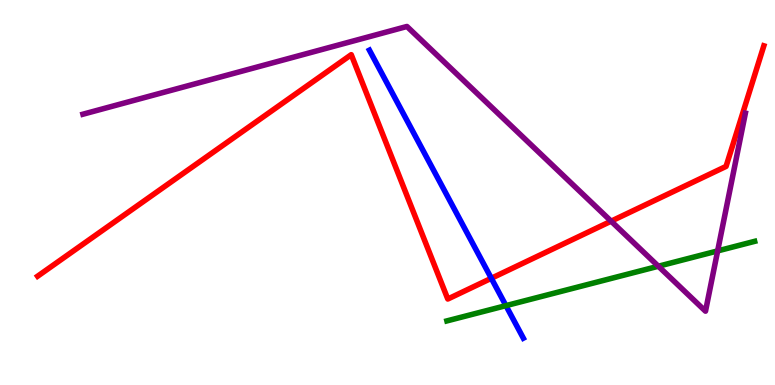[{'lines': ['blue', 'red'], 'intersections': [{'x': 6.34, 'y': 2.77}]}, {'lines': ['green', 'red'], 'intersections': []}, {'lines': ['purple', 'red'], 'intersections': [{'x': 7.89, 'y': 4.26}]}, {'lines': ['blue', 'green'], 'intersections': [{'x': 6.53, 'y': 2.06}]}, {'lines': ['blue', 'purple'], 'intersections': []}, {'lines': ['green', 'purple'], 'intersections': [{'x': 8.5, 'y': 3.08}, {'x': 9.26, 'y': 3.48}]}]